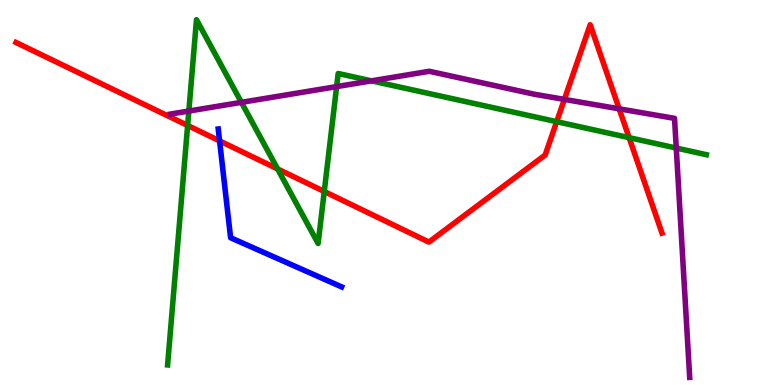[{'lines': ['blue', 'red'], 'intersections': [{'x': 2.83, 'y': 6.34}]}, {'lines': ['green', 'red'], 'intersections': [{'x': 2.42, 'y': 6.74}, {'x': 3.58, 'y': 5.61}, {'x': 4.18, 'y': 5.03}, {'x': 7.18, 'y': 6.84}, {'x': 8.12, 'y': 6.42}]}, {'lines': ['purple', 'red'], 'intersections': [{'x': 7.28, 'y': 7.42}, {'x': 7.99, 'y': 7.17}]}, {'lines': ['blue', 'green'], 'intersections': []}, {'lines': ['blue', 'purple'], 'intersections': []}, {'lines': ['green', 'purple'], 'intersections': [{'x': 2.44, 'y': 7.12}, {'x': 3.11, 'y': 7.34}, {'x': 4.34, 'y': 7.75}, {'x': 4.79, 'y': 7.9}, {'x': 8.73, 'y': 6.15}]}]